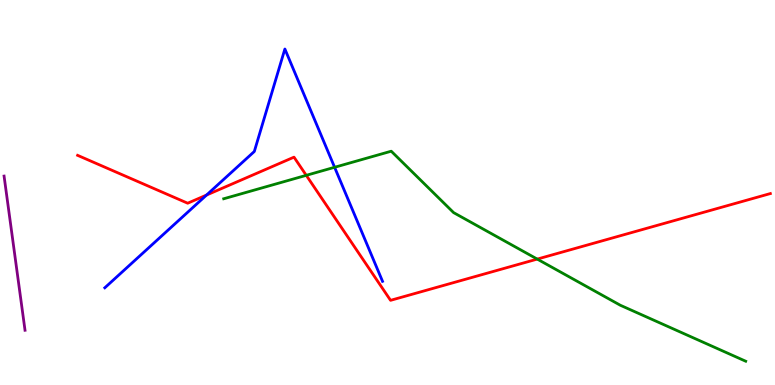[{'lines': ['blue', 'red'], 'intersections': [{'x': 2.66, 'y': 4.93}]}, {'lines': ['green', 'red'], 'intersections': [{'x': 3.95, 'y': 5.45}, {'x': 6.93, 'y': 3.27}]}, {'lines': ['purple', 'red'], 'intersections': []}, {'lines': ['blue', 'green'], 'intersections': [{'x': 4.32, 'y': 5.65}]}, {'lines': ['blue', 'purple'], 'intersections': []}, {'lines': ['green', 'purple'], 'intersections': []}]